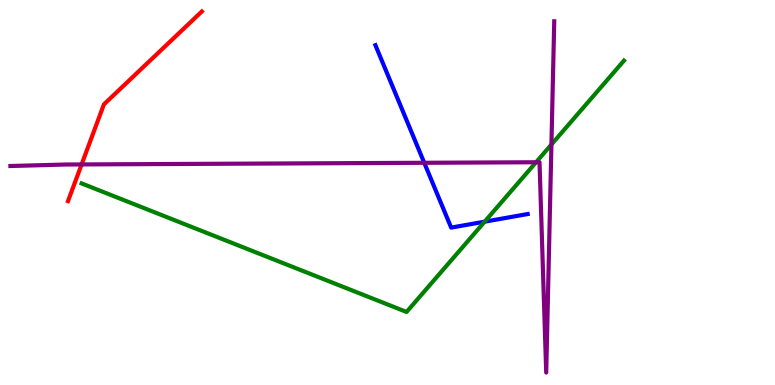[{'lines': ['blue', 'red'], 'intersections': []}, {'lines': ['green', 'red'], 'intersections': []}, {'lines': ['purple', 'red'], 'intersections': [{'x': 1.05, 'y': 5.73}]}, {'lines': ['blue', 'green'], 'intersections': [{'x': 6.25, 'y': 4.24}]}, {'lines': ['blue', 'purple'], 'intersections': [{'x': 5.47, 'y': 5.77}]}, {'lines': ['green', 'purple'], 'intersections': [{'x': 6.92, 'y': 5.79}, {'x': 7.12, 'y': 6.25}]}]